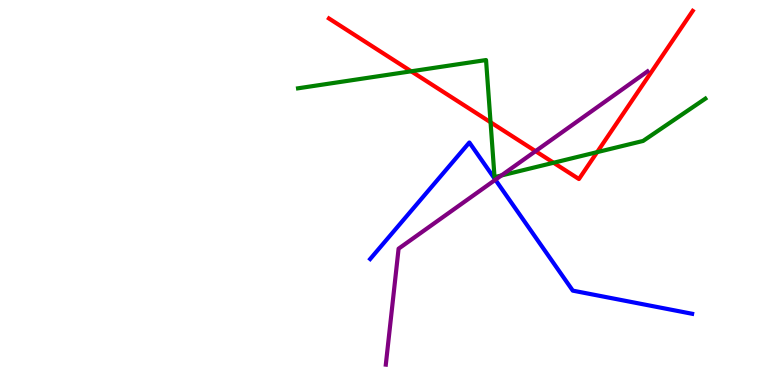[{'lines': ['blue', 'red'], 'intersections': []}, {'lines': ['green', 'red'], 'intersections': [{'x': 5.31, 'y': 8.15}, {'x': 6.33, 'y': 6.82}, {'x': 7.14, 'y': 5.77}, {'x': 7.7, 'y': 6.05}]}, {'lines': ['purple', 'red'], 'intersections': [{'x': 6.91, 'y': 6.07}]}, {'lines': ['blue', 'green'], 'intersections': []}, {'lines': ['blue', 'purple'], 'intersections': [{'x': 6.39, 'y': 5.33}]}, {'lines': ['green', 'purple'], 'intersections': [{'x': 6.47, 'y': 5.44}]}]